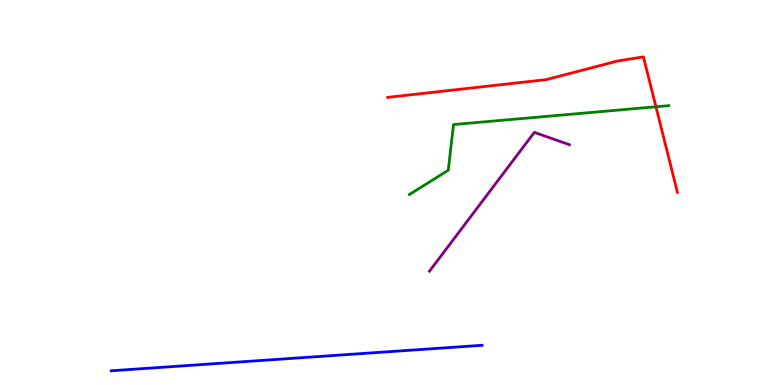[{'lines': ['blue', 'red'], 'intersections': []}, {'lines': ['green', 'red'], 'intersections': [{'x': 8.46, 'y': 7.23}]}, {'lines': ['purple', 'red'], 'intersections': []}, {'lines': ['blue', 'green'], 'intersections': []}, {'lines': ['blue', 'purple'], 'intersections': []}, {'lines': ['green', 'purple'], 'intersections': []}]